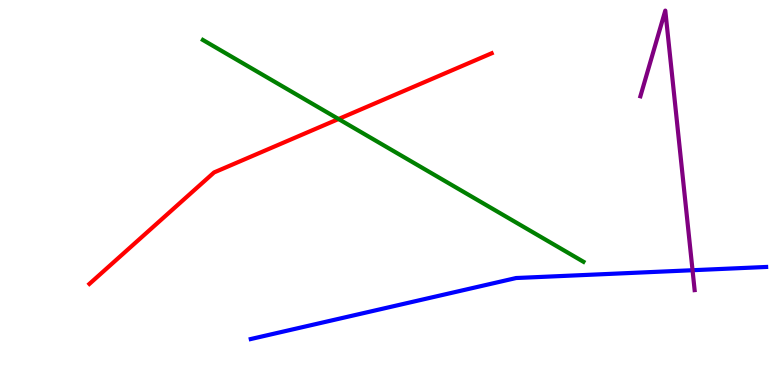[{'lines': ['blue', 'red'], 'intersections': []}, {'lines': ['green', 'red'], 'intersections': [{'x': 4.37, 'y': 6.91}]}, {'lines': ['purple', 'red'], 'intersections': []}, {'lines': ['blue', 'green'], 'intersections': []}, {'lines': ['blue', 'purple'], 'intersections': [{'x': 8.94, 'y': 2.98}]}, {'lines': ['green', 'purple'], 'intersections': []}]